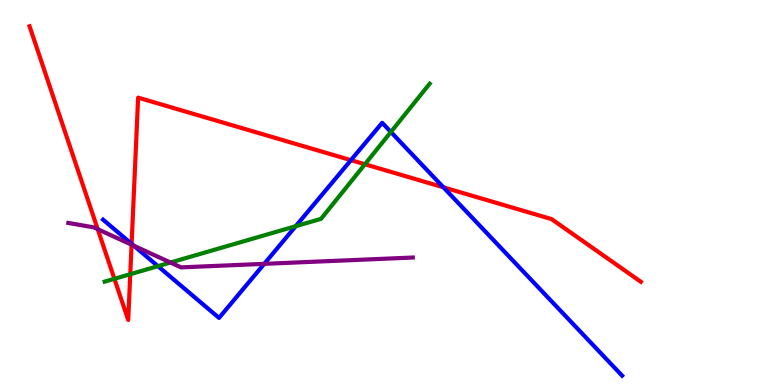[{'lines': ['blue', 'red'], 'intersections': [{'x': 1.7, 'y': 3.67}, {'x': 4.53, 'y': 5.84}, {'x': 5.72, 'y': 5.13}]}, {'lines': ['green', 'red'], 'intersections': [{'x': 1.48, 'y': 2.76}, {'x': 1.68, 'y': 2.88}, {'x': 4.71, 'y': 5.73}]}, {'lines': ['purple', 'red'], 'intersections': [{'x': 1.26, 'y': 4.05}, {'x': 1.7, 'y': 3.64}]}, {'lines': ['blue', 'green'], 'intersections': [{'x': 2.04, 'y': 3.09}, {'x': 3.82, 'y': 4.12}, {'x': 5.04, 'y': 6.57}]}, {'lines': ['blue', 'purple'], 'intersections': [{'x': 1.73, 'y': 3.62}, {'x': 3.41, 'y': 3.15}]}, {'lines': ['green', 'purple'], 'intersections': [{'x': 2.2, 'y': 3.18}]}]